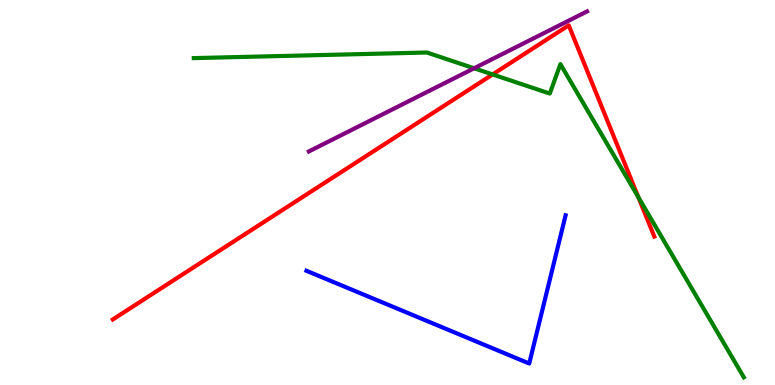[{'lines': ['blue', 'red'], 'intersections': []}, {'lines': ['green', 'red'], 'intersections': [{'x': 6.36, 'y': 8.07}, {'x': 8.24, 'y': 4.88}]}, {'lines': ['purple', 'red'], 'intersections': []}, {'lines': ['blue', 'green'], 'intersections': []}, {'lines': ['blue', 'purple'], 'intersections': []}, {'lines': ['green', 'purple'], 'intersections': [{'x': 6.12, 'y': 8.23}]}]